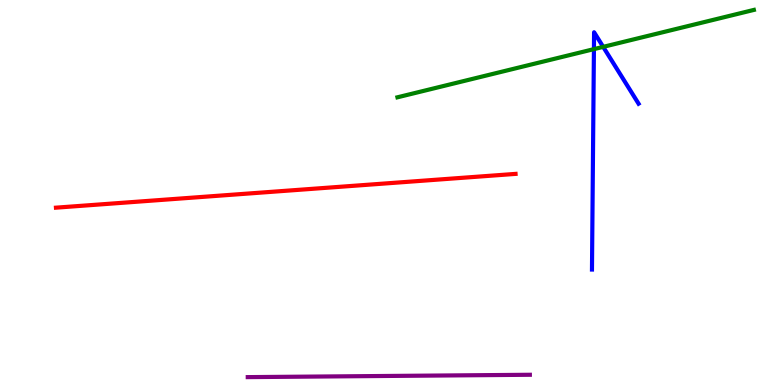[{'lines': ['blue', 'red'], 'intersections': []}, {'lines': ['green', 'red'], 'intersections': []}, {'lines': ['purple', 'red'], 'intersections': []}, {'lines': ['blue', 'green'], 'intersections': [{'x': 7.66, 'y': 8.72}, {'x': 7.78, 'y': 8.78}]}, {'lines': ['blue', 'purple'], 'intersections': []}, {'lines': ['green', 'purple'], 'intersections': []}]